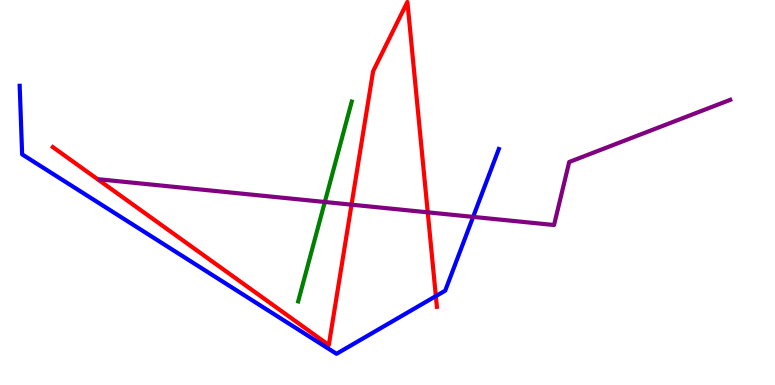[{'lines': ['blue', 'red'], 'intersections': [{'x': 5.62, 'y': 2.31}]}, {'lines': ['green', 'red'], 'intersections': []}, {'lines': ['purple', 'red'], 'intersections': [{'x': 4.54, 'y': 4.68}, {'x': 5.52, 'y': 4.48}]}, {'lines': ['blue', 'green'], 'intersections': []}, {'lines': ['blue', 'purple'], 'intersections': [{'x': 6.1, 'y': 4.37}]}, {'lines': ['green', 'purple'], 'intersections': [{'x': 4.19, 'y': 4.75}]}]